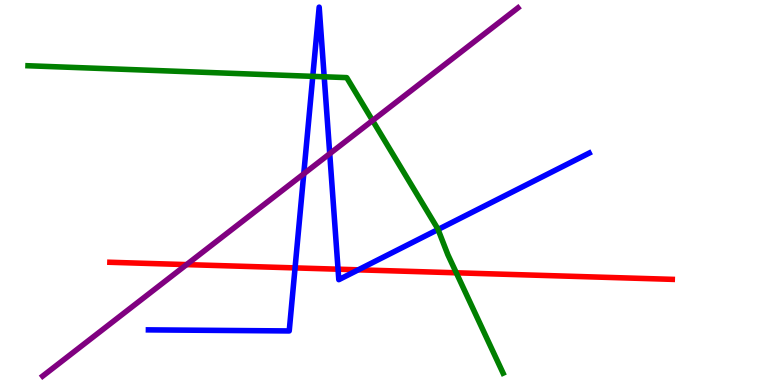[{'lines': ['blue', 'red'], 'intersections': [{'x': 3.81, 'y': 3.04}, {'x': 4.36, 'y': 3.01}, {'x': 4.62, 'y': 2.99}]}, {'lines': ['green', 'red'], 'intersections': [{'x': 5.89, 'y': 2.91}]}, {'lines': ['purple', 'red'], 'intersections': [{'x': 2.41, 'y': 3.13}]}, {'lines': ['blue', 'green'], 'intersections': [{'x': 4.04, 'y': 8.02}, {'x': 4.18, 'y': 8.01}, {'x': 5.65, 'y': 4.04}]}, {'lines': ['blue', 'purple'], 'intersections': [{'x': 3.92, 'y': 5.49}, {'x': 4.25, 'y': 6.01}]}, {'lines': ['green', 'purple'], 'intersections': [{'x': 4.81, 'y': 6.87}]}]